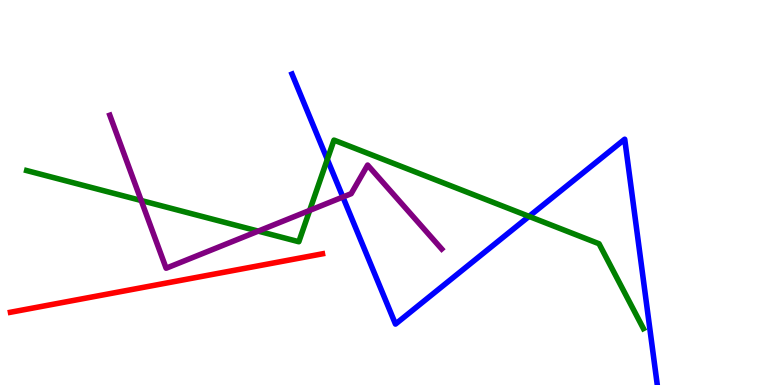[{'lines': ['blue', 'red'], 'intersections': []}, {'lines': ['green', 'red'], 'intersections': []}, {'lines': ['purple', 'red'], 'intersections': []}, {'lines': ['blue', 'green'], 'intersections': [{'x': 4.22, 'y': 5.86}, {'x': 6.83, 'y': 4.38}]}, {'lines': ['blue', 'purple'], 'intersections': [{'x': 4.42, 'y': 4.88}]}, {'lines': ['green', 'purple'], 'intersections': [{'x': 1.82, 'y': 4.79}, {'x': 3.33, 'y': 4.0}, {'x': 4.0, 'y': 4.53}]}]